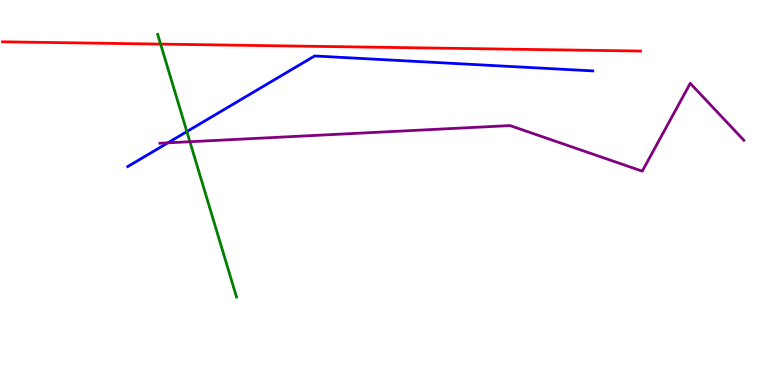[{'lines': ['blue', 'red'], 'intersections': []}, {'lines': ['green', 'red'], 'intersections': [{'x': 2.07, 'y': 8.85}]}, {'lines': ['purple', 'red'], 'intersections': []}, {'lines': ['blue', 'green'], 'intersections': [{'x': 2.41, 'y': 6.58}]}, {'lines': ['blue', 'purple'], 'intersections': [{'x': 2.17, 'y': 6.29}]}, {'lines': ['green', 'purple'], 'intersections': [{'x': 2.45, 'y': 6.32}]}]